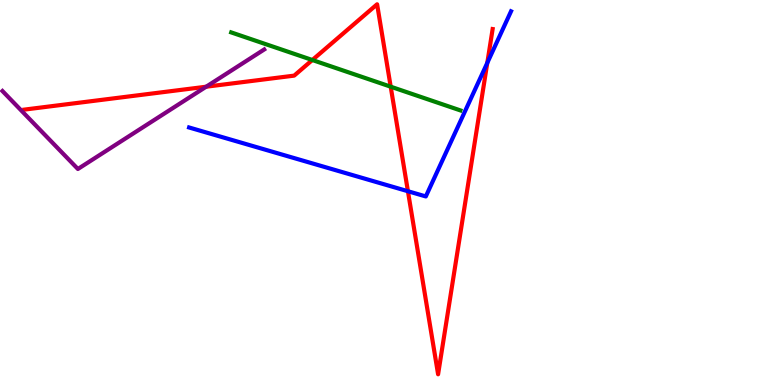[{'lines': ['blue', 'red'], 'intersections': [{'x': 5.26, 'y': 5.03}, {'x': 6.29, 'y': 8.37}]}, {'lines': ['green', 'red'], 'intersections': [{'x': 4.03, 'y': 8.44}, {'x': 5.04, 'y': 7.75}]}, {'lines': ['purple', 'red'], 'intersections': [{'x': 2.66, 'y': 7.75}]}, {'lines': ['blue', 'green'], 'intersections': []}, {'lines': ['blue', 'purple'], 'intersections': []}, {'lines': ['green', 'purple'], 'intersections': []}]